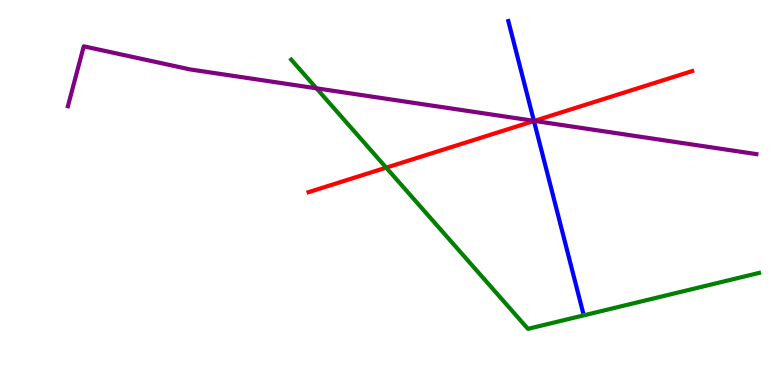[{'lines': ['blue', 'red'], 'intersections': [{'x': 6.89, 'y': 6.86}]}, {'lines': ['green', 'red'], 'intersections': [{'x': 4.98, 'y': 5.65}]}, {'lines': ['purple', 'red'], 'intersections': [{'x': 6.89, 'y': 6.86}]}, {'lines': ['blue', 'green'], 'intersections': []}, {'lines': ['blue', 'purple'], 'intersections': [{'x': 6.89, 'y': 6.86}]}, {'lines': ['green', 'purple'], 'intersections': [{'x': 4.08, 'y': 7.71}]}]